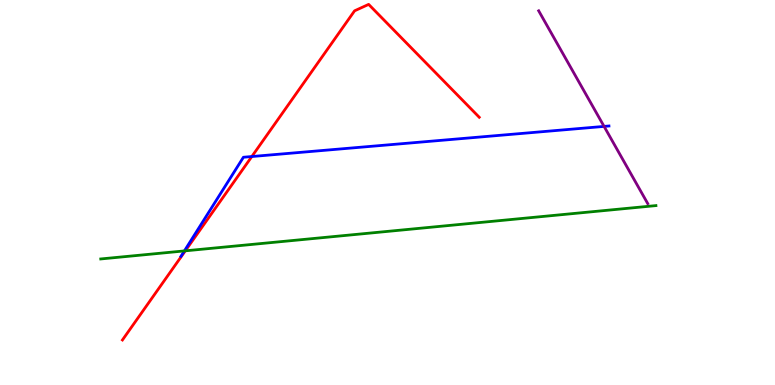[{'lines': ['blue', 'red'], 'intersections': [{'x': 3.25, 'y': 5.93}]}, {'lines': ['green', 'red'], 'intersections': [{'x': 2.39, 'y': 3.49}]}, {'lines': ['purple', 'red'], 'intersections': []}, {'lines': ['blue', 'green'], 'intersections': [{'x': 2.38, 'y': 3.48}]}, {'lines': ['blue', 'purple'], 'intersections': [{'x': 7.79, 'y': 6.72}]}, {'lines': ['green', 'purple'], 'intersections': []}]